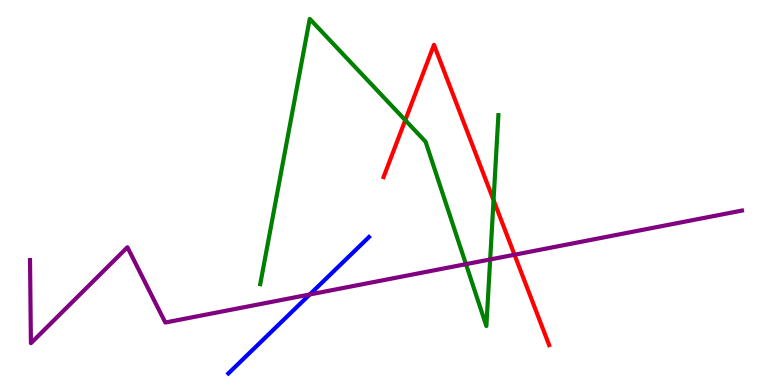[{'lines': ['blue', 'red'], 'intersections': []}, {'lines': ['green', 'red'], 'intersections': [{'x': 5.23, 'y': 6.88}, {'x': 6.37, 'y': 4.8}]}, {'lines': ['purple', 'red'], 'intersections': [{'x': 6.64, 'y': 3.38}]}, {'lines': ['blue', 'green'], 'intersections': []}, {'lines': ['blue', 'purple'], 'intersections': [{'x': 4.0, 'y': 2.35}]}, {'lines': ['green', 'purple'], 'intersections': [{'x': 6.01, 'y': 3.14}, {'x': 6.32, 'y': 3.26}]}]